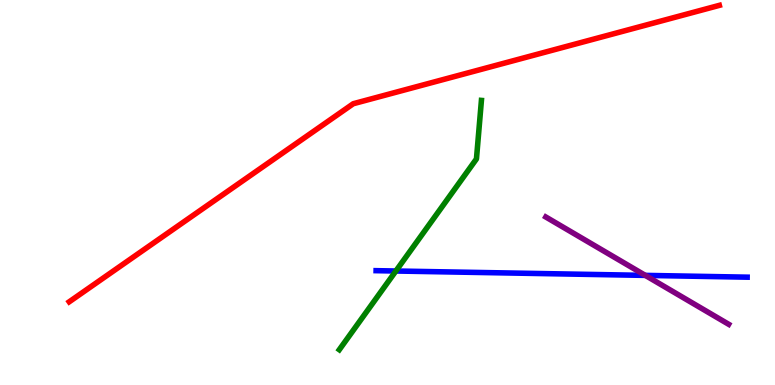[{'lines': ['blue', 'red'], 'intersections': []}, {'lines': ['green', 'red'], 'intersections': []}, {'lines': ['purple', 'red'], 'intersections': []}, {'lines': ['blue', 'green'], 'intersections': [{'x': 5.11, 'y': 2.96}]}, {'lines': ['blue', 'purple'], 'intersections': [{'x': 8.33, 'y': 2.85}]}, {'lines': ['green', 'purple'], 'intersections': []}]